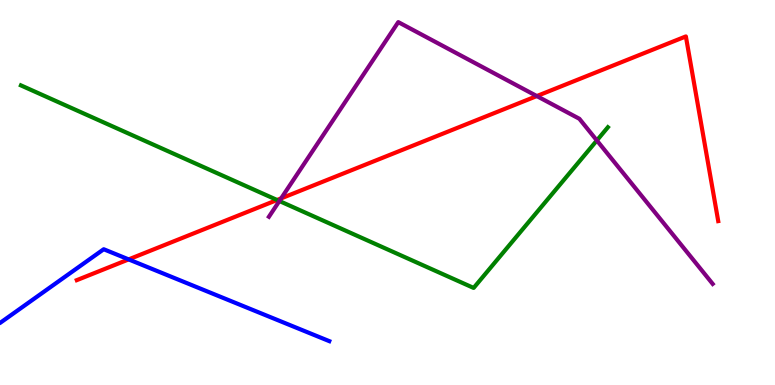[{'lines': ['blue', 'red'], 'intersections': [{'x': 1.66, 'y': 3.26}]}, {'lines': ['green', 'red'], 'intersections': [{'x': 3.58, 'y': 4.81}]}, {'lines': ['purple', 'red'], 'intersections': [{'x': 3.63, 'y': 4.85}, {'x': 6.93, 'y': 7.5}]}, {'lines': ['blue', 'green'], 'intersections': []}, {'lines': ['blue', 'purple'], 'intersections': []}, {'lines': ['green', 'purple'], 'intersections': [{'x': 3.6, 'y': 4.78}, {'x': 7.7, 'y': 6.35}]}]